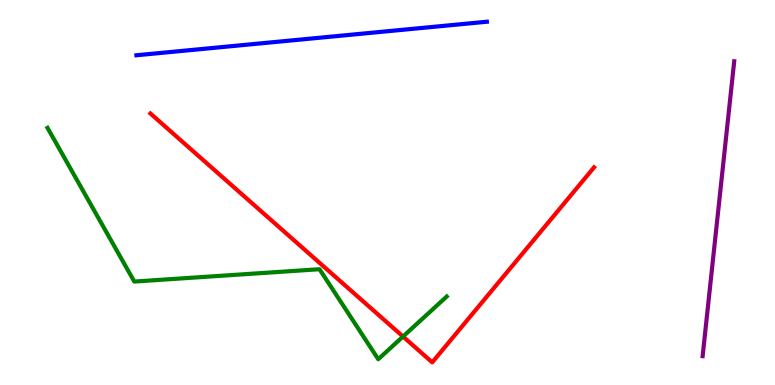[{'lines': ['blue', 'red'], 'intersections': []}, {'lines': ['green', 'red'], 'intersections': [{'x': 5.2, 'y': 1.26}]}, {'lines': ['purple', 'red'], 'intersections': []}, {'lines': ['blue', 'green'], 'intersections': []}, {'lines': ['blue', 'purple'], 'intersections': []}, {'lines': ['green', 'purple'], 'intersections': []}]